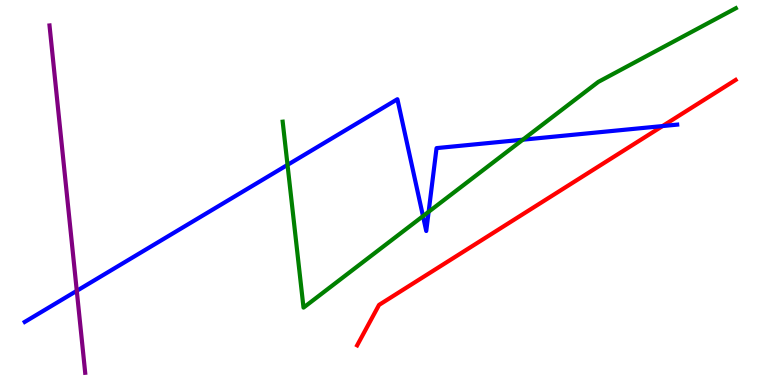[{'lines': ['blue', 'red'], 'intersections': [{'x': 8.55, 'y': 6.73}]}, {'lines': ['green', 'red'], 'intersections': []}, {'lines': ['purple', 'red'], 'intersections': []}, {'lines': ['blue', 'green'], 'intersections': [{'x': 3.71, 'y': 5.72}, {'x': 5.46, 'y': 4.39}, {'x': 5.53, 'y': 4.5}, {'x': 6.75, 'y': 6.37}]}, {'lines': ['blue', 'purple'], 'intersections': [{'x': 0.991, 'y': 2.45}]}, {'lines': ['green', 'purple'], 'intersections': []}]